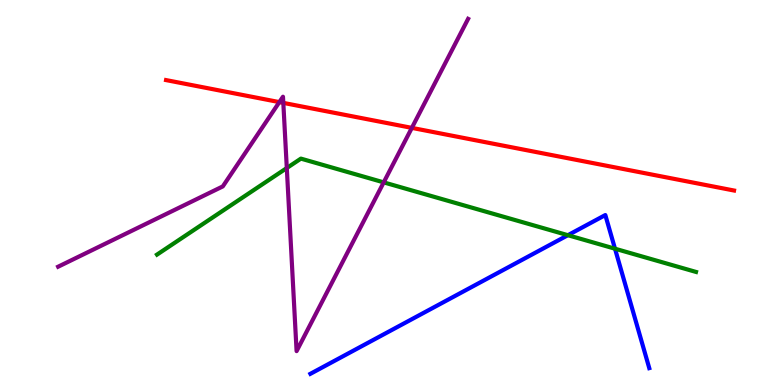[{'lines': ['blue', 'red'], 'intersections': []}, {'lines': ['green', 'red'], 'intersections': []}, {'lines': ['purple', 'red'], 'intersections': [{'x': 3.6, 'y': 7.35}, {'x': 3.66, 'y': 7.33}, {'x': 5.31, 'y': 6.68}]}, {'lines': ['blue', 'green'], 'intersections': [{'x': 7.33, 'y': 3.89}, {'x': 7.94, 'y': 3.54}]}, {'lines': ['blue', 'purple'], 'intersections': []}, {'lines': ['green', 'purple'], 'intersections': [{'x': 3.7, 'y': 5.64}, {'x': 4.95, 'y': 5.26}]}]